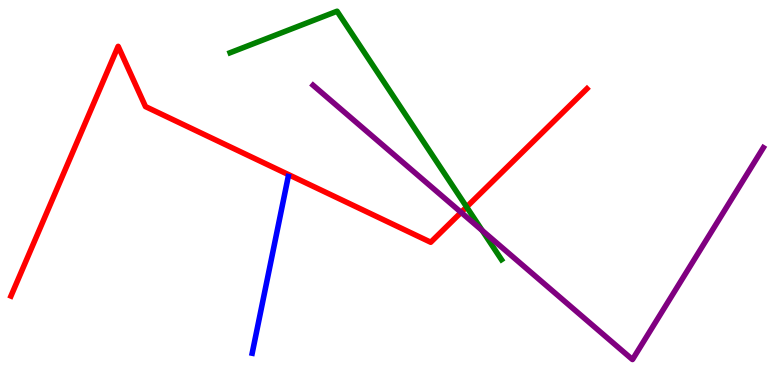[{'lines': ['blue', 'red'], 'intersections': []}, {'lines': ['green', 'red'], 'intersections': [{'x': 6.02, 'y': 4.62}]}, {'lines': ['purple', 'red'], 'intersections': [{'x': 5.95, 'y': 4.48}]}, {'lines': ['blue', 'green'], 'intersections': []}, {'lines': ['blue', 'purple'], 'intersections': []}, {'lines': ['green', 'purple'], 'intersections': [{'x': 6.22, 'y': 4.01}]}]